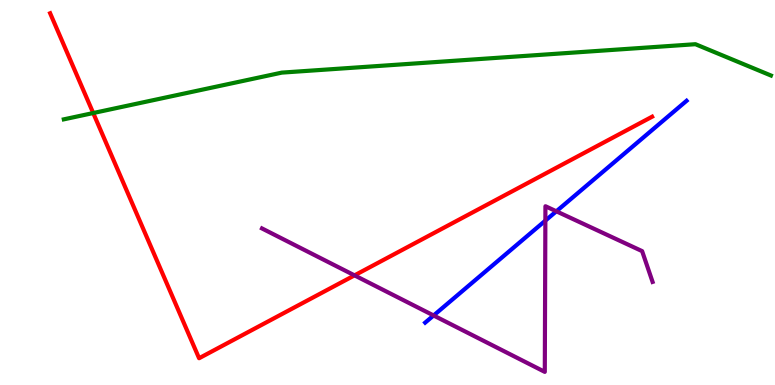[{'lines': ['blue', 'red'], 'intersections': []}, {'lines': ['green', 'red'], 'intersections': [{'x': 1.2, 'y': 7.06}]}, {'lines': ['purple', 'red'], 'intersections': [{'x': 4.57, 'y': 2.85}]}, {'lines': ['blue', 'green'], 'intersections': []}, {'lines': ['blue', 'purple'], 'intersections': [{'x': 5.59, 'y': 1.81}, {'x': 7.04, 'y': 4.27}, {'x': 7.18, 'y': 4.51}]}, {'lines': ['green', 'purple'], 'intersections': []}]